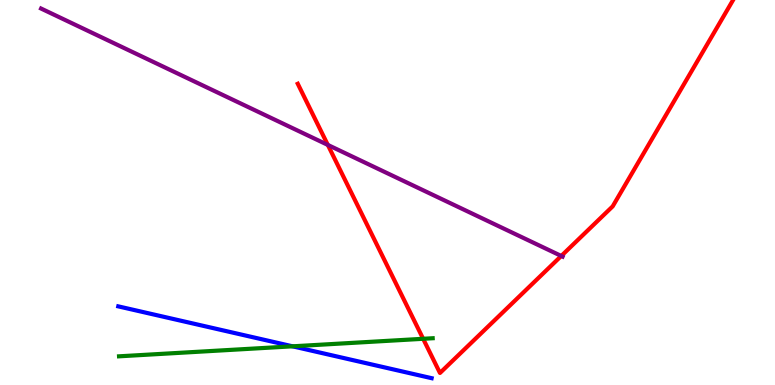[{'lines': ['blue', 'red'], 'intersections': []}, {'lines': ['green', 'red'], 'intersections': [{'x': 5.46, 'y': 1.2}]}, {'lines': ['purple', 'red'], 'intersections': [{'x': 4.23, 'y': 6.24}, {'x': 7.24, 'y': 3.35}]}, {'lines': ['blue', 'green'], 'intersections': [{'x': 3.78, 'y': 1.0}]}, {'lines': ['blue', 'purple'], 'intersections': []}, {'lines': ['green', 'purple'], 'intersections': []}]